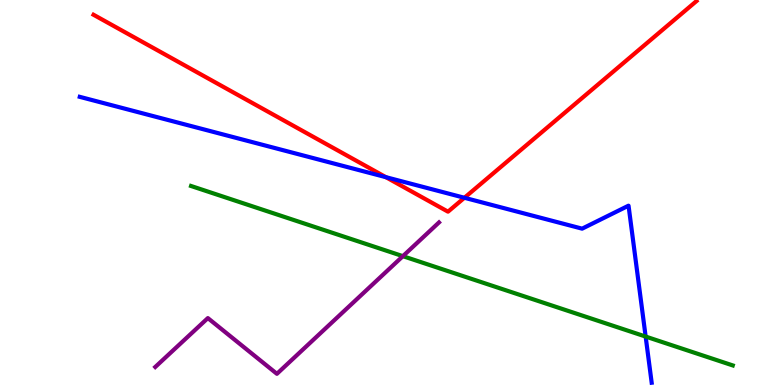[{'lines': ['blue', 'red'], 'intersections': [{'x': 4.98, 'y': 5.4}, {'x': 5.99, 'y': 4.86}]}, {'lines': ['green', 'red'], 'intersections': []}, {'lines': ['purple', 'red'], 'intersections': []}, {'lines': ['blue', 'green'], 'intersections': [{'x': 8.33, 'y': 1.26}]}, {'lines': ['blue', 'purple'], 'intersections': []}, {'lines': ['green', 'purple'], 'intersections': [{'x': 5.2, 'y': 3.35}]}]